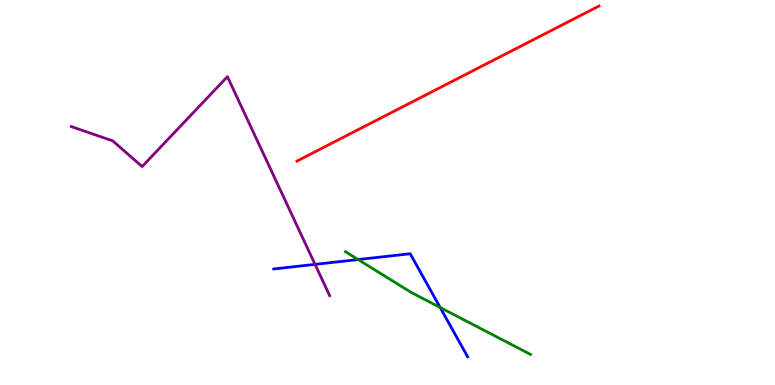[{'lines': ['blue', 'red'], 'intersections': []}, {'lines': ['green', 'red'], 'intersections': []}, {'lines': ['purple', 'red'], 'intersections': []}, {'lines': ['blue', 'green'], 'intersections': [{'x': 4.62, 'y': 3.26}, {'x': 5.68, 'y': 2.01}]}, {'lines': ['blue', 'purple'], 'intersections': [{'x': 4.07, 'y': 3.13}]}, {'lines': ['green', 'purple'], 'intersections': []}]